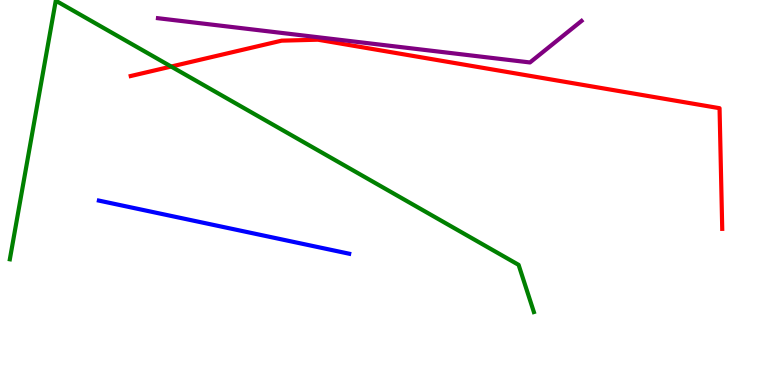[{'lines': ['blue', 'red'], 'intersections': []}, {'lines': ['green', 'red'], 'intersections': [{'x': 2.21, 'y': 8.27}]}, {'lines': ['purple', 'red'], 'intersections': []}, {'lines': ['blue', 'green'], 'intersections': []}, {'lines': ['blue', 'purple'], 'intersections': []}, {'lines': ['green', 'purple'], 'intersections': []}]